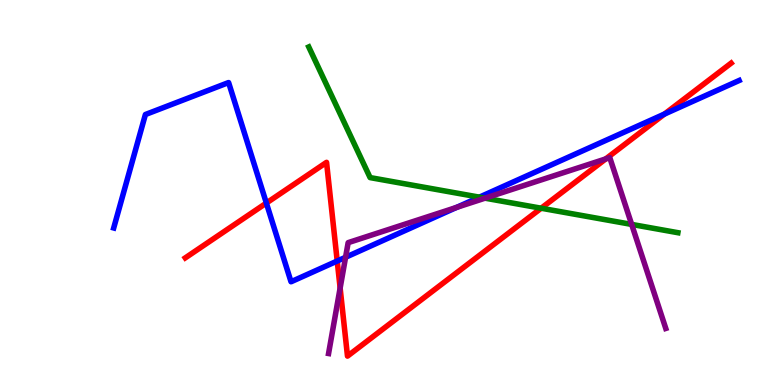[{'lines': ['blue', 'red'], 'intersections': [{'x': 3.44, 'y': 4.73}, {'x': 4.35, 'y': 3.22}, {'x': 8.57, 'y': 7.04}]}, {'lines': ['green', 'red'], 'intersections': [{'x': 6.98, 'y': 4.59}]}, {'lines': ['purple', 'red'], 'intersections': [{'x': 4.39, 'y': 2.52}, {'x': 7.82, 'y': 5.87}]}, {'lines': ['blue', 'green'], 'intersections': [{'x': 6.19, 'y': 4.88}]}, {'lines': ['blue', 'purple'], 'intersections': [{'x': 4.46, 'y': 3.32}, {'x': 5.89, 'y': 4.61}]}, {'lines': ['green', 'purple'], 'intersections': [{'x': 6.26, 'y': 4.85}, {'x': 8.15, 'y': 4.17}]}]